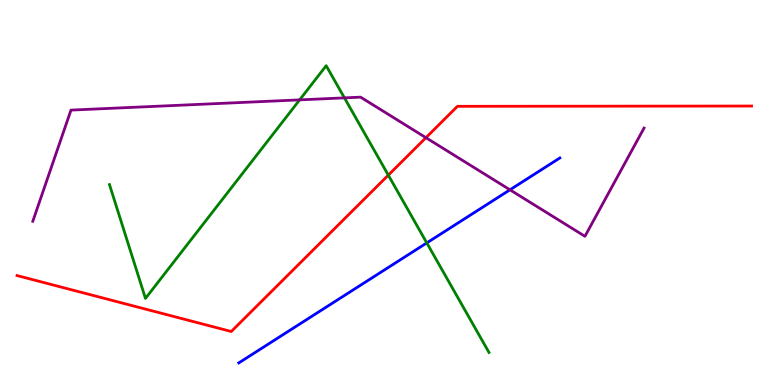[{'lines': ['blue', 'red'], 'intersections': []}, {'lines': ['green', 'red'], 'intersections': [{'x': 5.01, 'y': 5.45}]}, {'lines': ['purple', 'red'], 'intersections': [{'x': 5.5, 'y': 6.42}]}, {'lines': ['blue', 'green'], 'intersections': [{'x': 5.51, 'y': 3.69}]}, {'lines': ['blue', 'purple'], 'intersections': [{'x': 6.58, 'y': 5.07}]}, {'lines': ['green', 'purple'], 'intersections': [{'x': 3.87, 'y': 7.41}, {'x': 4.44, 'y': 7.46}]}]